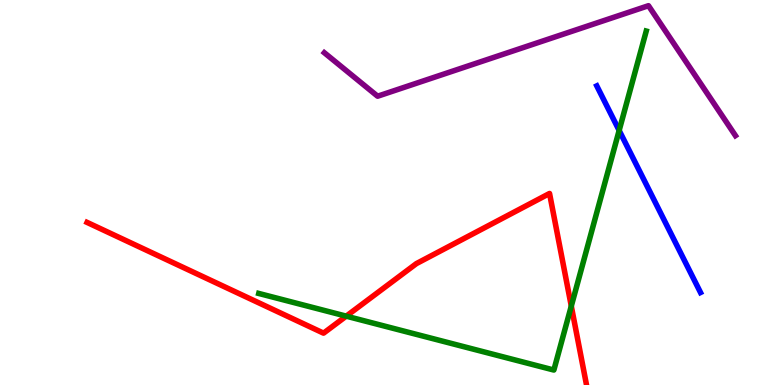[{'lines': ['blue', 'red'], 'intersections': []}, {'lines': ['green', 'red'], 'intersections': [{'x': 4.47, 'y': 1.79}, {'x': 7.37, 'y': 2.05}]}, {'lines': ['purple', 'red'], 'intersections': []}, {'lines': ['blue', 'green'], 'intersections': [{'x': 7.99, 'y': 6.61}]}, {'lines': ['blue', 'purple'], 'intersections': []}, {'lines': ['green', 'purple'], 'intersections': []}]